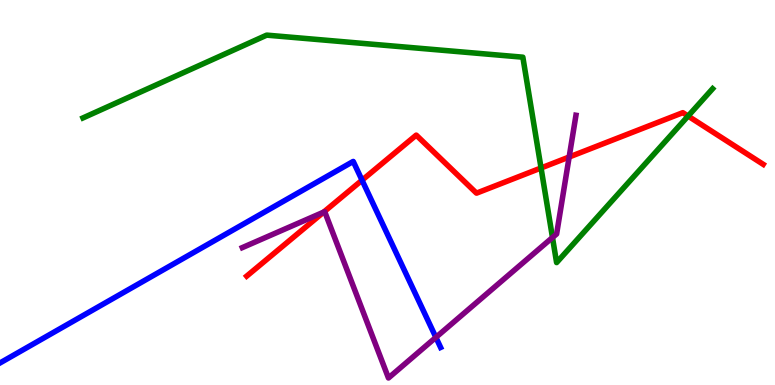[{'lines': ['blue', 'red'], 'intersections': [{'x': 4.67, 'y': 5.32}]}, {'lines': ['green', 'red'], 'intersections': [{'x': 6.98, 'y': 5.64}, {'x': 8.88, 'y': 6.99}]}, {'lines': ['purple', 'red'], 'intersections': [{'x': 4.18, 'y': 4.49}, {'x': 7.34, 'y': 5.92}]}, {'lines': ['blue', 'green'], 'intersections': []}, {'lines': ['blue', 'purple'], 'intersections': [{'x': 5.62, 'y': 1.24}]}, {'lines': ['green', 'purple'], 'intersections': [{'x': 7.13, 'y': 3.83}]}]